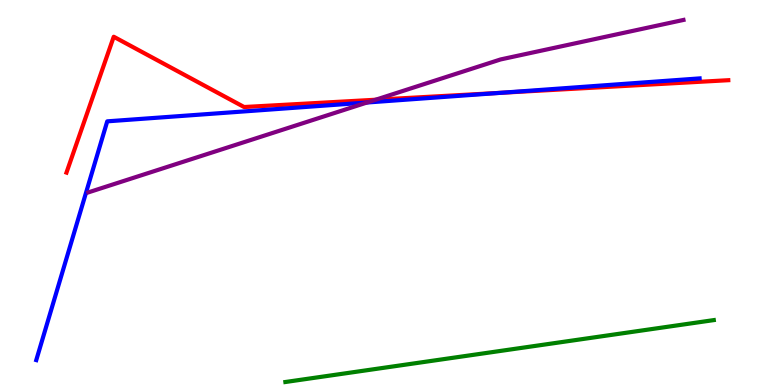[{'lines': ['blue', 'red'], 'intersections': [{'x': 6.47, 'y': 7.59}]}, {'lines': ['green', 'red'], 'intersections': []}, {'lines': ['purple', 'red'], 'intersections': [{'x': 4.85, 'y': 7.41}]}, {'lines': ['blue', 'green'], 'intersections': []}, {'lines': ['blue', 'purple'], 'intersections': [{'x': 4.74, 'y': 7.34}]}, {'lines': ['green', 'purple'], 'intersections': []}]